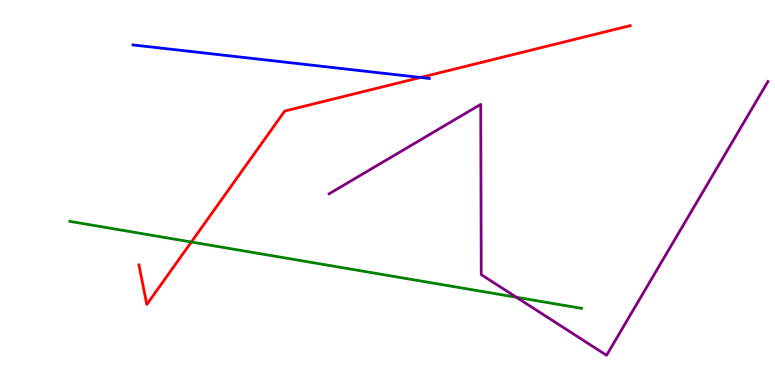[{'lines': ['blue', 'red'], 'intersections': [{'x': 5.43, 'y': 7.99}]}, {'lines': ['green', 'red'], 'intersections': [{'x': 2.47, 'y': 3.71}]}, {'lines': ['purple', 'red'], 'intersections': []}, {'lines': ['blue', 'green'], 'intersections': []}, {'lines': ['blue', 'purple'], 'intersections': []}, {'lines': ['green', 'purple'], 'intersections': [{'x': 6.66, 'y': 2.28}]}]